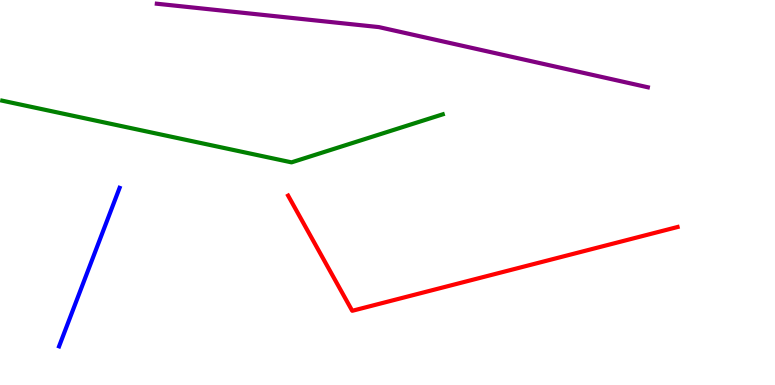[{'lines': ['blue', 'red'], 'intersections': []}, {'lines': ['green', 'red'], 'intersections': []}, {'lines': ['purple', 'red'], 'intersections': []}, {'lines': ['blue', 'green'], 'intersections': []}, {'lines': ['blue', 'purple'], 'intersections': []}, {'lines': ['green', 'purple'], 'intersections': []}]